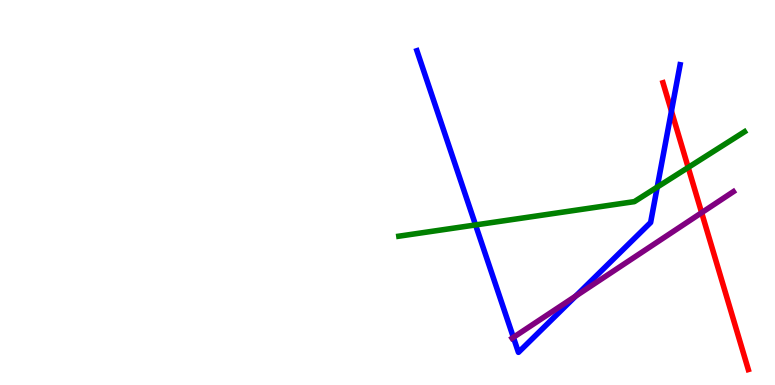[{'lines': ['blue', 'red'], 'intersections': [{'x': 8.66, 'y': 7.11}]}, {'lines': ['green', 'red'], 'intersections': [{'x': 8.88, 'y': 5.65}]}, {'lines': ['purple', 'red'], 'intersections': [{'x': 9.05, 'y': 4.48}]}, {'lines': ['blue', 'green'], 'intersections': [{'x': 6.14, 'y': 4.16}, {'x': 8.48, 'y': 5.14}]}, {'lines': ['blue', 'purple'], 'intersections': [{'x': 6.62, 'y': 1.24}, {'x': 7.43, 'y': 2.31}]}, {'lines': ['green', 'purple'], 'intersections': []}]